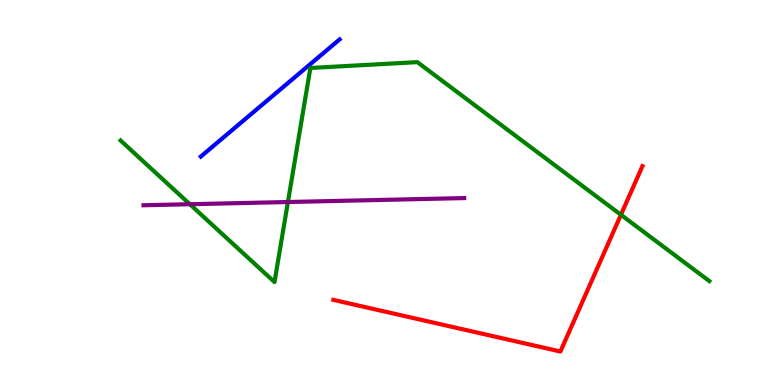[{'lines': ['blue', 'red'], 'intersections': []}, {'lines': ['green', 'red'], 'intersections': [{'x': 8.01, 'y': 4.42}]}, {'lines': ['purple', 'red'], 'intersections': []}, {'lines': ['blue', 'green'], 'intersections': []}, {'lines': ['blue', 'purple'], 'intersections': []}, {'lines': ['green', 'purple'], 'intersections': [{'x': 2.45, 'y': 4.7}, {'x': 3.72, 'y': 4.75}]}]